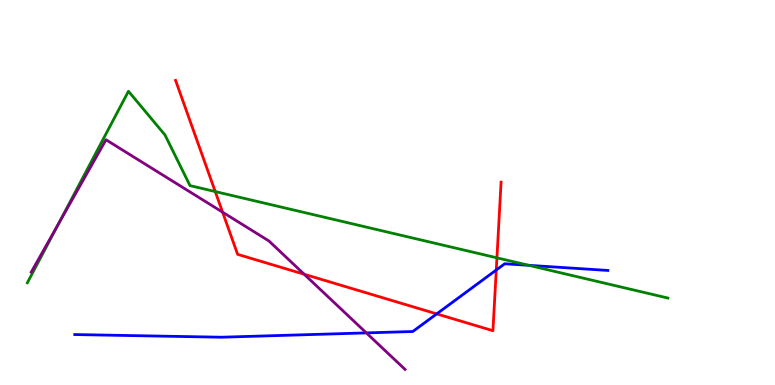[{'lines': ['blue', 'red'], 'intersections': [{'x': 5.63, 'y': 1.85}, {'x': 6.4, 'y': 2.99}]}, {'lines': ['green', 'red'], 'intersections': [{'x': 2.78, 'y': 5.02}, {'x': 6.41, 'y': 3.3}]}, {'lines': ['purple', 'red'], 'intersections': [{'x': 2.87, 'y': 4.49}, {'x': 3.93, 'y': 2.88}]}, {'lines': ['blue', 'green'], 'intersections': [{'x': 6.82, 'y': 3.11}]}, {'lines': ['blue', 'purple'], 'intersections': [{'x': 4.73, 'y': 1.35}]}, {'lines': ['green', 'purple'], 'intersections': [{'x': 0.751, 'y': 4.17}]}]